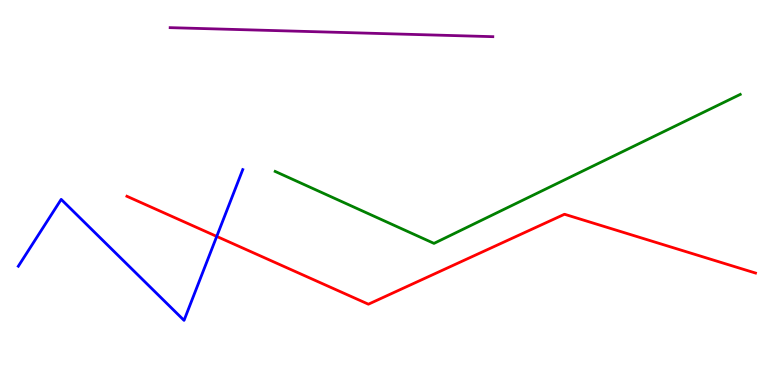[{'lines': ['blue', 'red'], 'intersections': [{'x': 2.8, 'y': 3.86}]}, {'lines': ['green', 'red'], 'intersections': []}, {'lines': ['purple', 'red'], 'intersections': []}, {'lines': ['blue', 'green'], 'intersections': []}, {'lines': ['blue', 'purple'], 'intersections': []}, {'lines': ['green', 'purple'], 'intersections': []}]